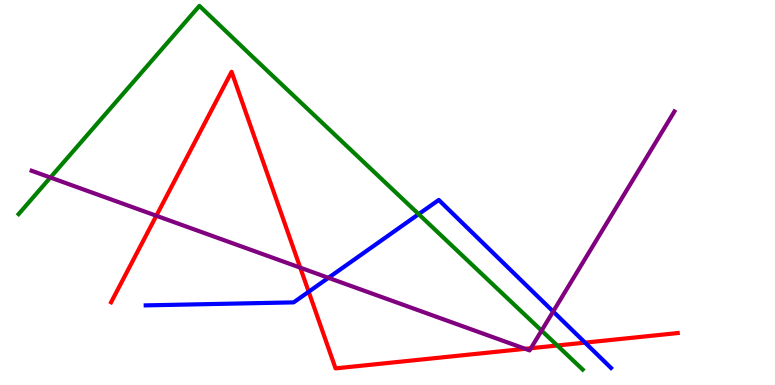[{'lines': ['blue', 'red'], 'intersections': [{'x': 3.98, 'y': 2.42}, {'x': 7.55, 'y': 1.1}]}, {'lines': ['green', 'red'], 'intersections': [{'x': 7.19, 'y': 1.03}]}, {'lines': ['purple', 'red'], 'intersections': [{'x': 2.02, 'y': 4.4}, {'x': 3.87, 'y': 3.05}, {'x': 6.78, 'y': 0.94}, {'x': 6.85, 'y': 0.955}]}, {'lines': ['blue', 'green'], 'intersections': [{'x': 5.4, 'y': 4.44}]}, {'lines': ['blue', 'purple'], 'intersections': [{'x': 4.24, 'y': 2.78}, {'x': 7.14, 'y': 1.91}]}, {'lines': ['green', 'purple'], 'intersections': [{'x': 0.65, 'y': 5.39}, {'x': 6.99, 'y': 1.41}]}]